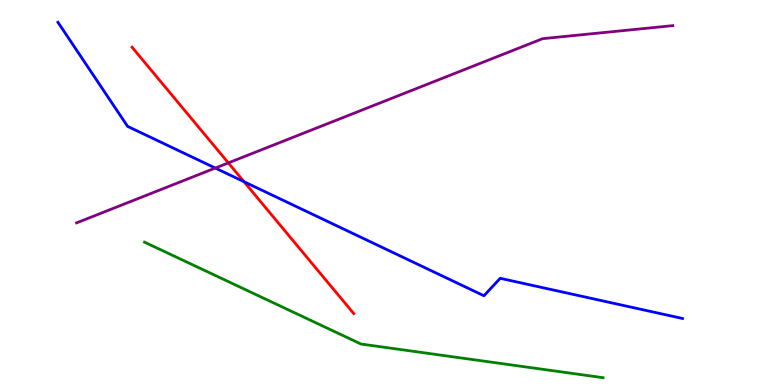[{'lines': ['blue', 'red'], 'intersections': [{'x': 3.15, 'y': 5.28}]}, {'lines': ['green', 'red'], 'intersections': []}, {'lines': ['purple', 'red'], 'intersections': [{'x': 2.95, 'y': 5.77}]}, {'lines': ['blue', 'green'], 'intersections': []}, {'lines': ['blue', 'purple'], 'intersections': [{'x': 2.78, 'y': 5.64}]}, {'lines': ['green', 'purple'], 'intersections': []}]